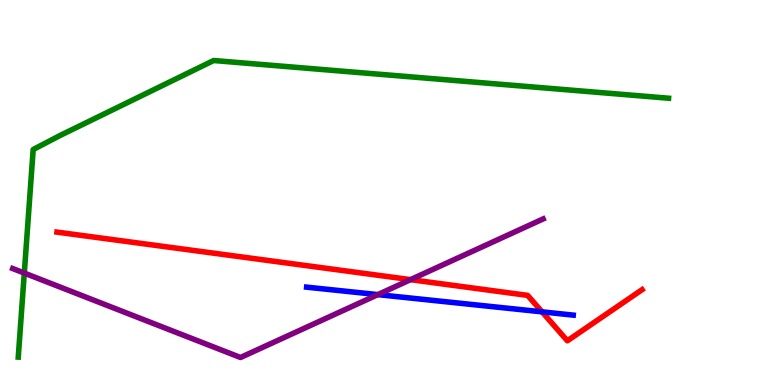[{'lines': ['blue', 'red'], 'intersections': [{'x': 6.99, 'y': 1.9}]}, {'lines': ['green', 'red'], 'intersections': []}, {'lines': ['purple', 'red'], 'intersections': [{'x': 5.3, 'y': 2.74}]}, {'lines': ['blue', 'green'], 'intersections': []}, {'lines': ['blue', 'purple'], 'intersections': [{'x': 4.88, 'y': 2.35}]}, {'lines': ['green', 'purple'], 'intersections': [{'x': 0.313, 'y': 2.91}]}]